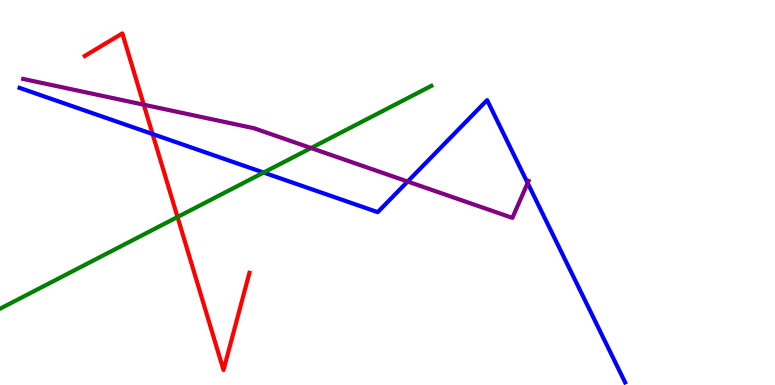[{'lines': ['blue', 'red'], 'intersections': [{'x': 1.97, 'y': 6.52}]}, {'lines': ['green', 'red'], 'intersections': [{'x': 2.29, 'y': 4.36}]}, {'lines': ['purple', 'red'], 'intersections': [{'x': 1.86, 'y': 7.28}]}, {'lines': ['blue', 'green'], 'intersections': [{'x': 3.4, 'y': 5.52}]}, {'lines': ['blue', 'purple'], 'intersections': [{'x': 5.26, 'y': 5.29}, {'x': 6.81, 'y': 5.25}]}, {'lines': ['green', 'purple'], 'intersections': [{'x': 4.01, 'y': 6.16}]}]